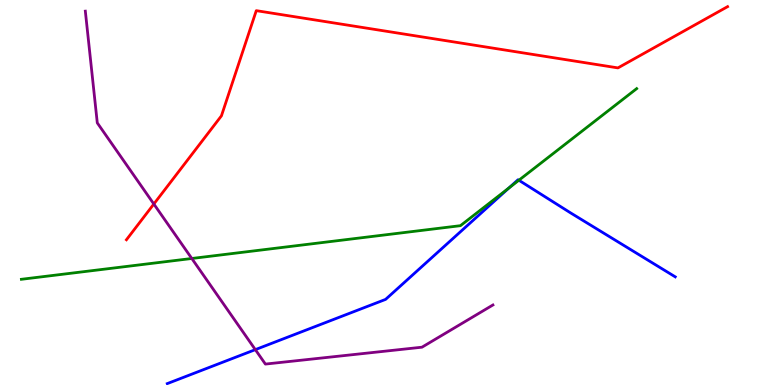[{'lines': ['blue', 'red'], 'intersections': []}, {'lines': ['green', 'red'], 'intersections': []}, {'lines': ['purple', 'red'], 'intersections': [{'x': 1.98, 'y': 4.7}]}, {'lines': ['blue', 'green'], 'intersections': [{'x': 6.57, 'y': 5.12}, {'x': 6.7, 'y': 5.32}]}, {'lines': ['blue', 'purple'], 'intersections': [{'x': 3.29, 'y': 0.918}]}, {'lines': ['green', 'purple'], 'intersections': [{'x': 2.47, 'y': 3.29}]}]